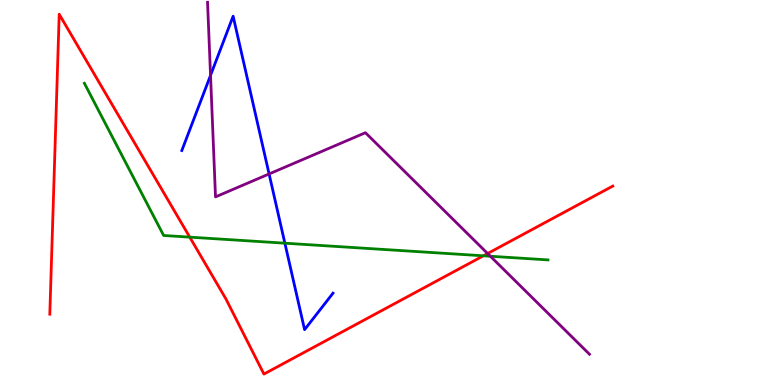[{'lines': ['blue', 'red'], 'intersections': []}, {'lines': ['green', 'red'], 'intersections': [{'x': 2.45, 'y': 3.84}, {'x': 6.24, 'y': 3.36}]}, {'lines': ['purple', 'red'], 'intersections': [{'x': 6.29, 'y': 3.41}]}, {'lines': ['blue', 'green'], 'intersections': [{'x': 3.68, 'y': 3.68}]}, {'lines': ['blue', 'purple'], 'intersections': [{'x': 2.72, 'y': 8.04}, {'x': 3.47, 'y': 5.48}]}, {'lines': ['green', 'purple'], 'intersections': [{'x': 6.33, 'y': 3.34}]}]